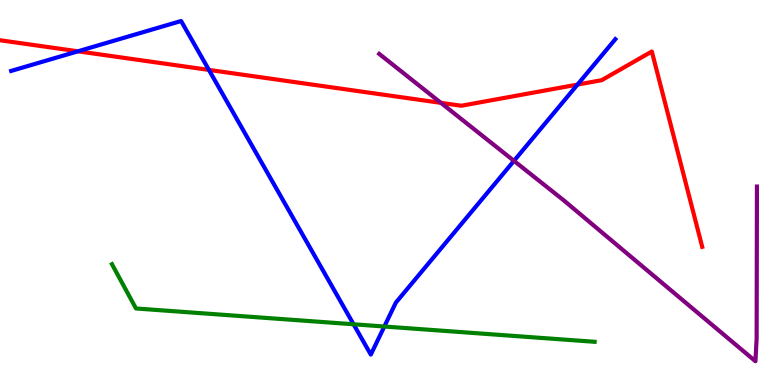[{'lines': ['blue', 'red'], 'intersections': [{'x': 1.01, 'y': 8.67}, {'x': 2.7, 'y': 8.18}, {'x': 7.45, 'y': 7.8}]}, {'lines': ['green', 'red'], 'intersections': []}, {'lines': ['purple', 'red'], 'intersections': [{'x': 5.69, 'y': 7.33}]}, {'lines': ['blue', 'green'], 'intersections': [{'x': 4.56, 'y': 1.58}, {'x': 4.96, 'y': 1.52}]}, {'lines': ['blue', 'purple'], 'intersections': [{'x': 6.63, 'y': 5.82}]}, {'lines': ['green', 'purple'], 'intersections': []}]